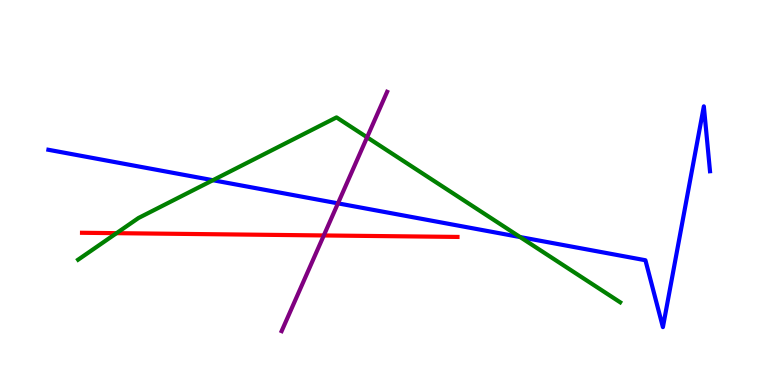[{'lines': ['blue', 'red'], 'intersections': []}, {'lines': ['green', 'red'], 'intersections': [{'x': 1.5, 'y': 3.94}]}, {'lines': ['purple', 'red'], 'intersections': [{'x': 4.18, 'y': 3.88}]}, {'lines': ['blue', 'green'], 'intersections': [{'x': 2.75, 'y': 5.32}, {'x': 6.71, 'y': 3.84}]}, {'lines': ['blue', 'purple'], 'intersections': [{'x': 4.36, 'y': 4.72}]}, {'lines': ['green', 'purple'], 'intersections': [{'x': 4.74, 'y': 6.43}]}]